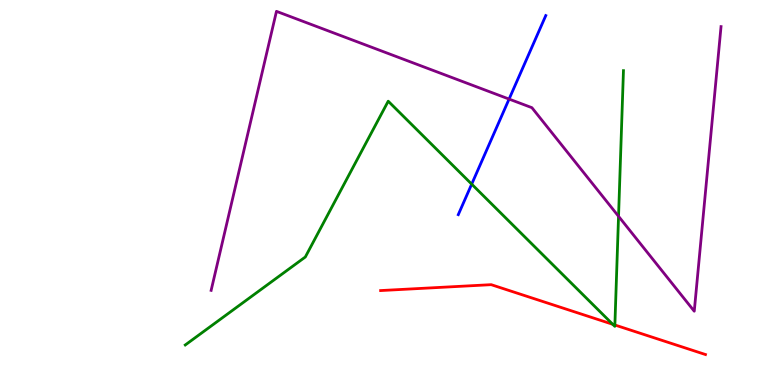[{'lines': ['blue', 'red'], 'intersections': []}, {'lines': ['green', 'red'], 'intersections': [{'x': 7.91, 'y': 1.58}, {'x': 7.93, 'y': 1.56}]}, {'lines': ['purple', 'red'], 'intersections': []}, {'lines': ['blue', 'green'], 'intersections': [{'x': 6.09, 'y': 5.22}]}, {'lines': ['blue', 'purple'], 'intersections': [{'x': 6.57, 'y': 7.43}]}, {'lines': ['green', 'purple'], 'intersections': [{'x': 7.98, 'y': 4.38}]}]